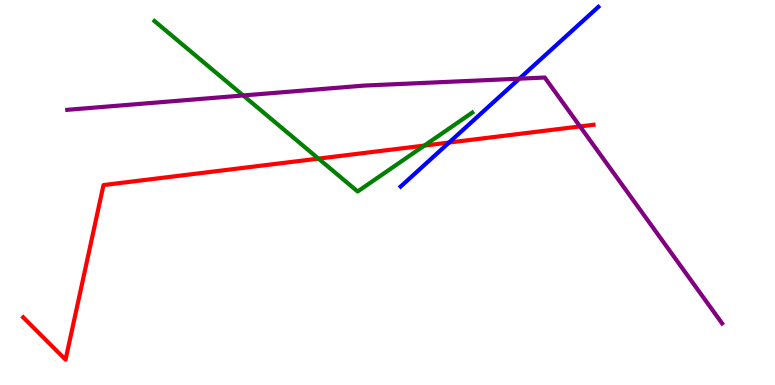[{'lines': ['blue', 'red'], 'intersections': [{'x': 5.79, 'y': 6.3}]}, {'lines': ['green', 'red'], 'intersections': [{'x': 4.11, 'y': 5.88}, {'x': 5.48, 'y': 6.22}]}, {'lines': ['purple', 'red'], 'intersections': [{'x': 7.48, 'y': 6.72}]}, {'lines': ['blue', 'green'], 'intersections': []}, {'lines': ['blue', 'purple'], 'intersections': [{'x': 6.7, 'y': 7.96}]}, {'lines': ['green', 'purple'], 'intersections': [{'x': 3.14, 'y': 7.52}]}]